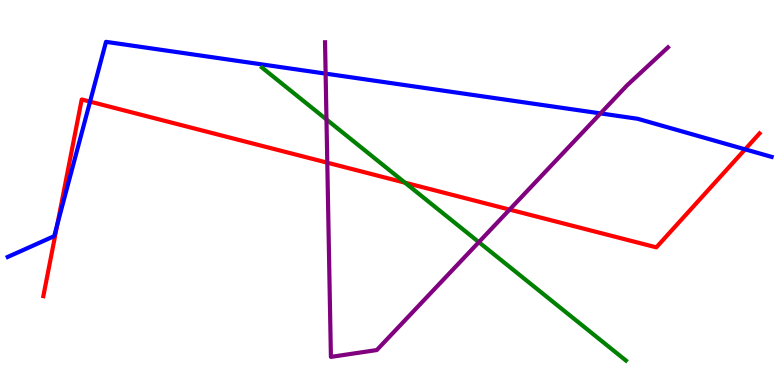[{'lines': ['blue', 'red'], 'intersections': [{'x': 0.741, 'y': 4.18}, {'x': 1.16, 'y': 7.36}, {'x': 9.61, 'y': 6.12}]}, {'lines': ['green', 'red'], 'intersections': [{'x': 5.23, 'y': 5.26}]}, {'lines': ['purple', 'red'], 'intersections': [{'x': 4.22, 'y': 5.77}, {'x': 6.58, 'y': 4.56}]}, {'lines': ['blue', 'green'], 'intersections': []}, {'lines': ['blue', 'purple'], 'intersections': [{'x': 4.2, 'y': 8.09}, {'x': 7.75, 'y': 7.05}]}, {'lines': ['green', 'purple'], 'intersections': [{'x': 4.21, 'y': 6.9}, {'x': 6.18, 'y': 3.71}]}]